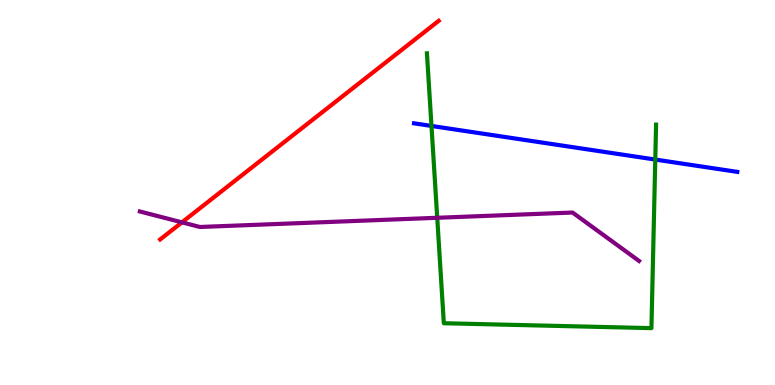[{'lines': ['blue', 'red'], 'intersections': []}, {'lines': ['green', 'red'], 'intersections': []}, {'lines': ['purple', 'red'], 'intersections': [{'x': 2.35, 'y': 4.22}]}, {'lines': ['blue', 'green'], 'intersections': [{'x': 5.57, 'y': 6.73}, {'x': 8.46, 'y': 5.86}]}, {'lines': ['blue', 'purple'], 'intersections': []}, {'lines': ['green', 'purple'], 'intersections': [{'x': 5.64, 'y': 4.34}]}]